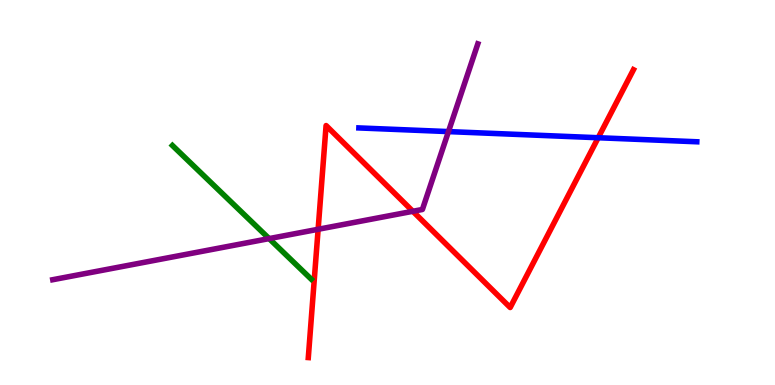[{'lines': ['blue', 'red'], 'intersections': [{'x': 7.72, 'y': 6.42}]}, {'lines': ['green', 'red'], 'intersections': []}, {'lines': ['purple', 'red'], 'intersections': [{'x': 4.1, 'y': 4.04}, {'x': 5.33, 'y': 4.51}]}, {'lines': ['blue', 'green'], 'intersections': []}, {'lines': ['blue', 'purple'], 'intersections': [{'x': 5.79, 'y': 6.58}]}, {'lines': ['green', 'purple'], 'intersections': [{'x': 3.47, 'y': 3.8}]}]